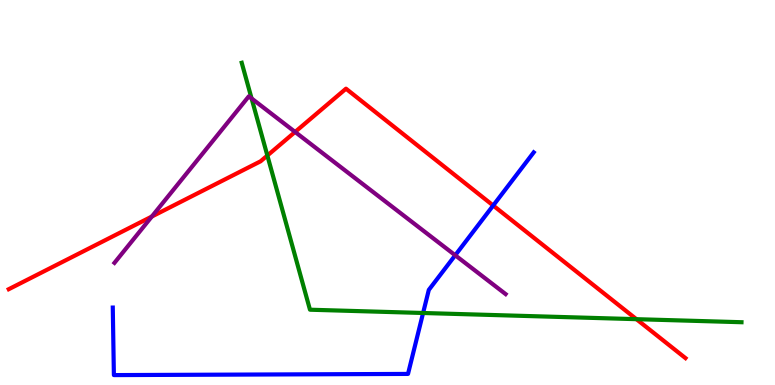[{'lines': ['blue', 'red'], 'intersections': [{'x': 6.36, 'y': 4.66}]}, {'lines': ['green', 'red'], 'intersections': [{'x': 3.45, 'y': 5.96}, {'x': 8.21, 'y': 1.71}]}, {'lines': ['purple', 'red'], 'intersections': [{'x': 1.96, 'y': 4.38}, {'x': 3.81, 'y': 6.57}]}, {'lines': ['blue', 'green'], 'intersections': [{'x': 5.46, 'y': 1.87}]}, {'lines': ['blue', 'purple'], 'intersections': [{'x': 5.87, 'y': 3.37}]}, {'lines': ['green', 'purple'], 'intersections': [{'x': 3.25, 'y': 7.44}]}]